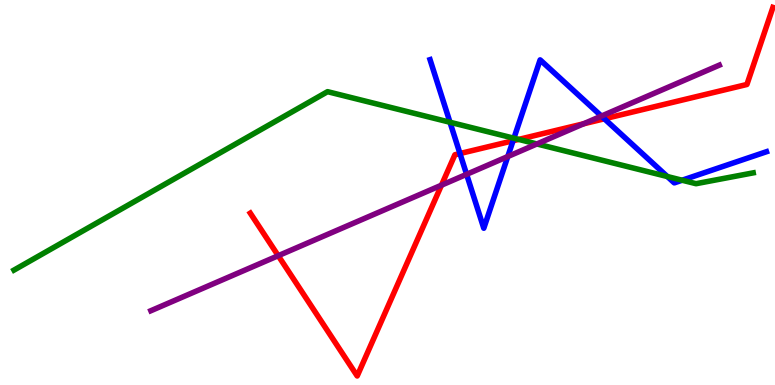[{'lines': ['blue', 'red'], 'intersections': [{'x': 5.94, 'y': 6.01}, {'x': 6.62, 'y': 6.34}, {'x': 7.8, 'y': 6.91}]}, {'lines': ['green', 'red'], 'intersections': [{'x': 6.69, 'y': 6.38}]}, {'lines': ['purple', 'red'], 'intersections': [{'x': 3.59, 'y': 3.36}, {'x': 5.7, 'y': 5.19}, {'x': 7.53, 'y': 6.78}]}, {'lines': ['blue', 'green'], 'intersections': [{'x': 5.81, 'y': 6.82}, {'x': 6.63, 'y': 6.41}, {'x': 8.61, 'y': 5.41}, {'x': 8.8, 'y': 5.32}]}, {'lines': ['blue', 'purple'], 'intersections': [{'x': 6.02, 'y': 5.47}, {'x': 6.55, 'y': 5.93}, {'x': 7.76, 'y': 6.98}]}, {'lines': ['green', 'purple'], 'intersections': [{'x': 6.93, 'y': 6.26}]}]